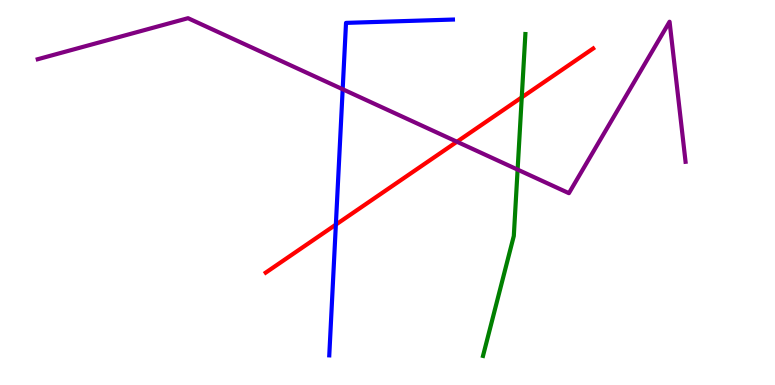[{'lines': ['blue', 'red'], 'intersections': [{'x': 4.33, 'y': 4.17}]}, {'lines': ['green', 'red'], 'intersections': [{'x': 6.73, 'y': 7.47}]}, {'lines': ['purple', 'red'], 'intersections': [{'x': 5.9, 'y': 6.32}]}, {'lines': ['blue', 'green'], 'intersections': []}, {'lines': ['blue', 'purple'], 'intersections': [{'x': 4.42, 'y': 7.68}]}, {'lines': ['green', 'purple'], 'intersections': [{'x': 6.68, 'y': 5.59}]}]